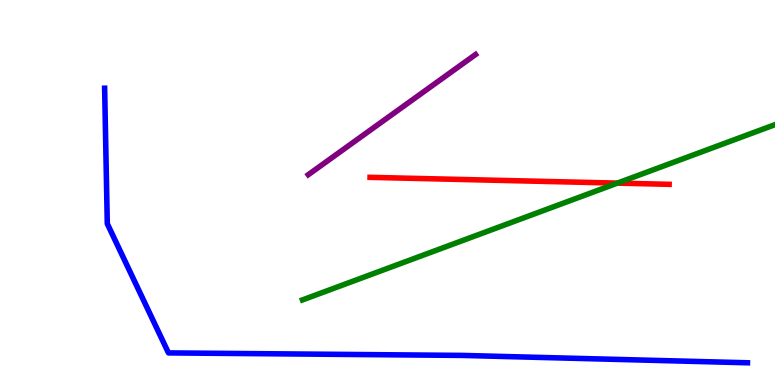[{'lines': ['blue', 'red'], 'intersections': []}, {'lines': ['green', 'red'], 'intersections': [{'x': 7.97, 'y': 5.24}]}, {'lines': ['purple', 'red'], 'intersections': []}, {'lines': ['blue', 'green'], 'intersections': []}, {'lines': ['blue', 'purple'], 'intersections': []}, {'lines': ['green', 'purple'], 'intersections': []}]